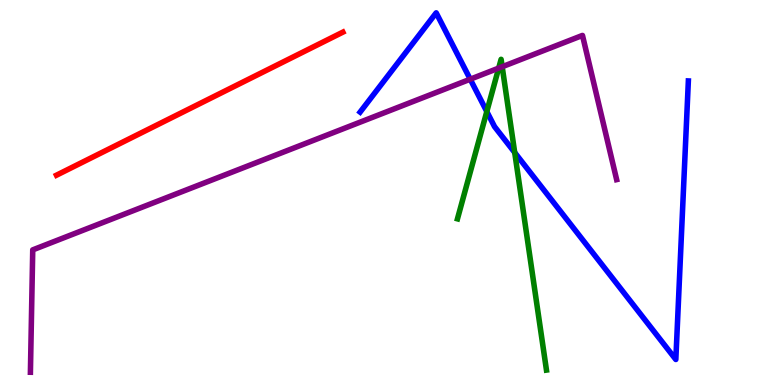[{'lines': ['blue', 'red'], 'intersections': []}, {'lines': ['green', 'red'], 'intersections': []}, {'lines': ['purple', 'red'], 'intersections': []}, {'lines': ['blue', 'green'], 'intersections': [{'x': 6.28, 'y': 7.1}, {'x': 6.64, 'y': 6.04}]}, {'lines': ['blue', 'purple'], 'intersections': [{'x': 6.07, 'y': 7.94}]}, {'lines': ['green', 'purple'], 'intersections': [{'x': 6.43, 'y': 8.23}, {'x': 6.48, 'y': 8.27}]}]